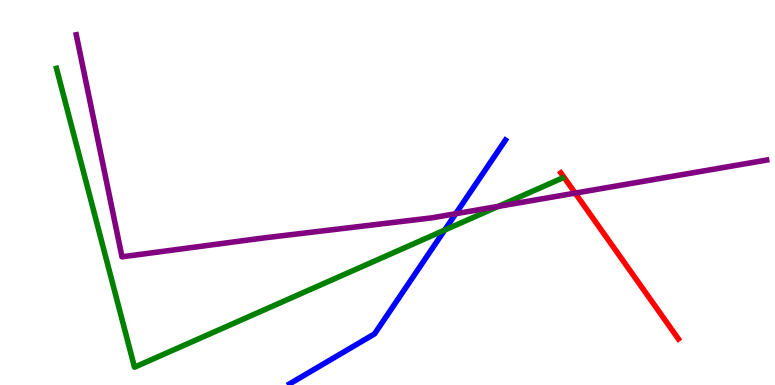[{'lines': ['blue', 'red'], 'intersections': []}, {'lines': ['green', 'red'], 'intersections': []}, {'lines': ['purple', 'red'], 'intersections': [{'x': 7.42, 'y': 4.98}]}, {'lines': ['blue', 'green'], 'intersections': [{'x': 5.74, 'y': 4.02}]}, {'lines': ['blue', 'purple'], 'intersections': [{'x': 5.88, 'y': 4.45}]}, {'lines': ['green', 'purple'], 'intersections': [{'x': 6.43, 'y': 4.64}]}]